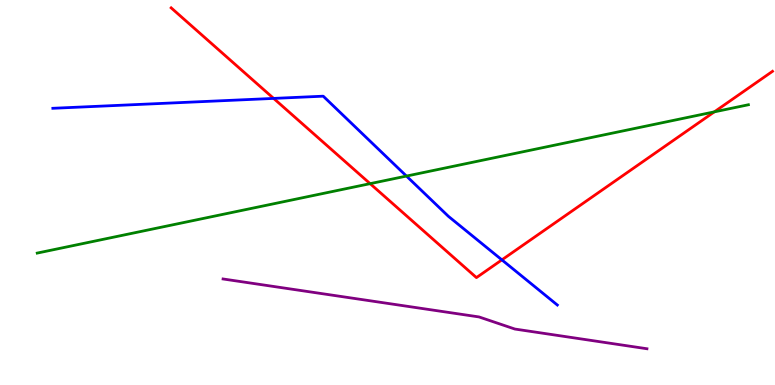[{'lines': ['blue', 'red'], 'intersections': [{'x': 3.53, 'y': 7.44}, {'x': 6.48, 'y': 3.25}]}, {'lines': ['green', 'red'], 'intersections': [{'x': 4.78, 'y': 5.23}, {'x': 9.22, 'y': 7.09}]}, {'lines': ['purple', 'red'], 'intersections': []}, {'lines': ['blue', 'green'], 'intersections': [{'x': 5.24, 'y': 5.43}]}, {'lines': ['blue', 'purple'], 'intersections': []}, {'lines': ['green', 'purple'], 'intersections': []}]